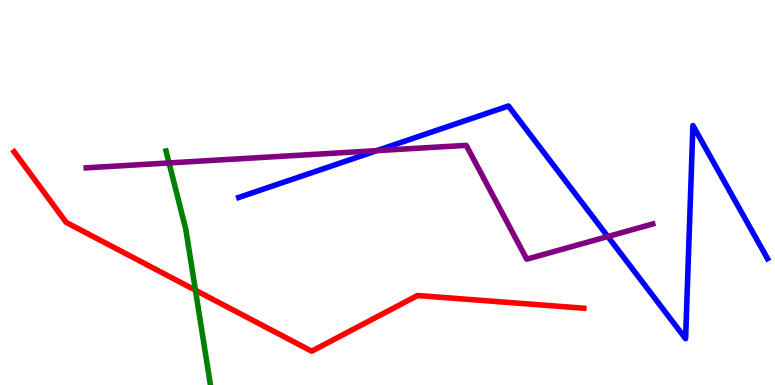[{'lines': ['blue', 'red'], 'intersections': []}, {'lines': ['green', 'red'], 'intersections': [{'x': 2.52, 'y': 2.46}]}, {'lines': ['purple', 'red'], 'intersections': []}, {'lines': ['blue', 'green'], 'intersections': []}, {'lines': ['blue', 'purple'], 'intersections': [{'x': 4.86, 'y': 6.09}, {'x': 7.84, 'y': 3.86}]}, {'lines': ['green', 'purple'], 'intersections': [{'x': 2.18, 'y': 5.77}]}]